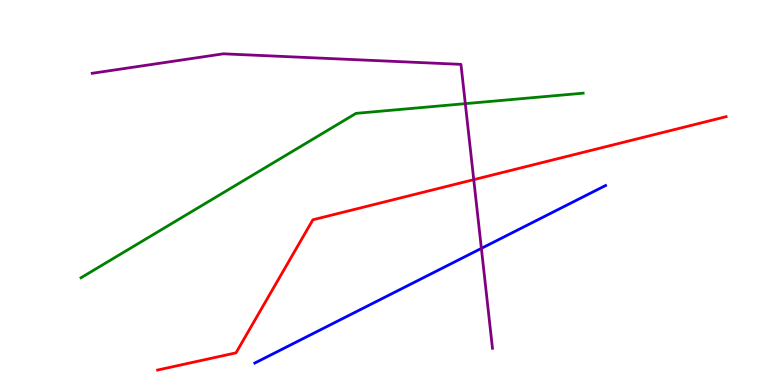[{'lines': ['blue', 'red'], 'intersections': []}, {'lines': ['green', 'red'], 'intersections': []}, {'lines': ['purple', 'red'], 'intersections': [{'x': 6.11, 'y': 5.33}]}, {'lines': ['blue', 'green'], 'intersections': []}, {'lines': ['blue', 'purple'], 'intersections': [{'x': 6.21, 'y': 3.55}]}, {'lines': ['green', 'purple'], 'intersections': [{'x': 6.0, 'y': 7.31}]}]